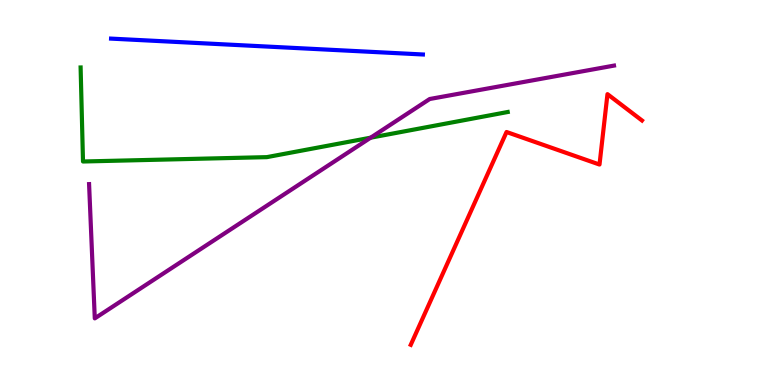[{'lines': ['blue', 'red'], 'intersections': []}, {'lines': ['green', 'red'], 'intersections': []}, {'lines': ['purple', 'red'], 'intersections': []}, {'lines': ['blue', 'green'], 'intersections': []}, {'lines': ['blue', 'purple'], 'intersections': []}, {'lines': ['green', 'purple'], 'intersections': [{'x': 4.78, 'y': 6.42}]}]